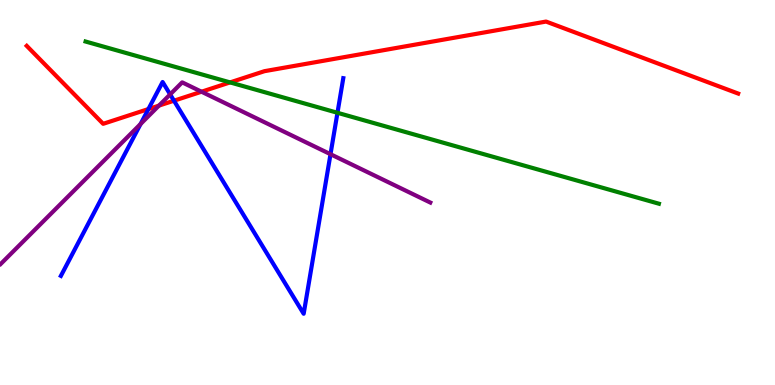[{'lines': ['blue', 'red'], 'intersections': [{'x': 1.92, 'y': 7.17}, {'x': 2.24, 'y': 7.38}]}, {'lines': ['green', 'red'], 'intersections': [{'x': 2.97, 'y': 7.86}]}, {'lines': ['purple', 'red'], 'intersections': [{'x': 2.05, 'y': 7.26}, {'x': 2.6, 'y': 7.62}]}, {'lines': ['blue', 'green'], 'intersections': [{'x': 4.35, 'y': 7.07}]}, {'lines': ['blue', 'purple'], 'intersections': [{'x': 1.81, 'y': 6.78}, {'x': 2.2, 'y': 7.55}, {'x': 4.26, 'y': 5.99}]}, {'lines': ['green', 'purple'], 'intersections': []}]